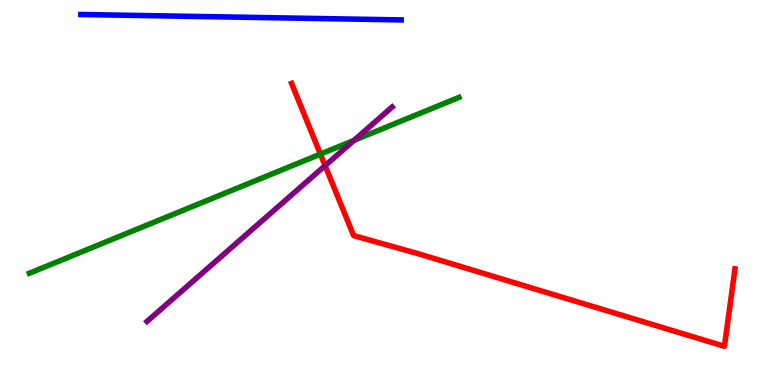[{'lines': ['blue', 'red'], 'intersections': []}, {'lines': ['green', 'red'], 'intersections': [{'x': 4.13, 'y': 6.0}]}, {'lines': ['purple', 'red'], 'intersections': [{'x': 4.2, 'y': 5.7}]}, {'lines': ['blue', 'green'], 'intersections': []}, {'lines': ['blue', 'purple'], 'intersections': []}, {'lines': ['green', 'purple'], 'intersections': [{'x': 4.57, 'y': 6.35}]}]